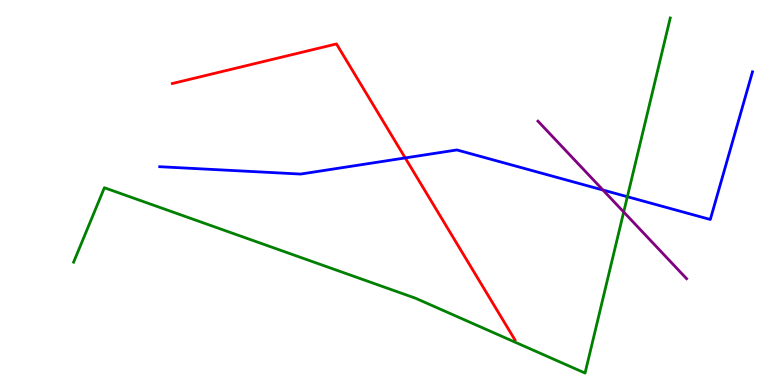[{'lines': ['blue', 'red'], 'intersections': [{'x': 5.23, 'y': 5.9}]}, {'lines': ['green', 'red'], 'intersections': []}, {'lines': ['purple', 'red'], 'intersections': []}, {'lines': ['blue', 'green'], 'intersections': [{'x': 8.1, 'y': 4.89}]}, {'lines': ['blue', 'purple'], 'intersections': [{'x': 7.78, 'y': 5.06}]}, {'lines': ['green', 'purple'], 'intersections': [{'x': 8.05, 'y': 4.49}]}]